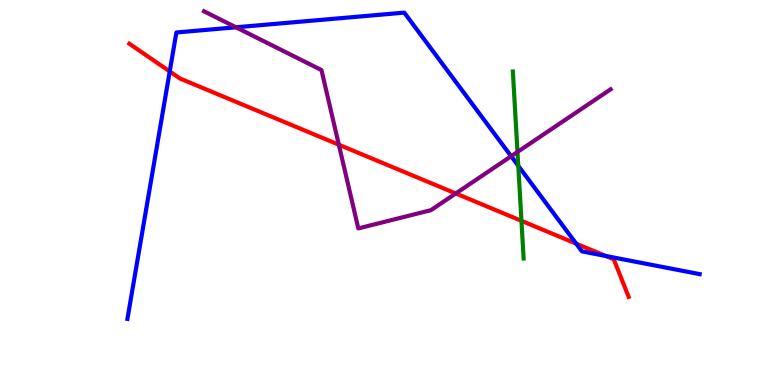[{'lines': ['blue', 'red'], 'intersections': [{'x': 2.19, 'y': 8.14}, {'x': 7.43, 'y': 3.67}, {'x': 7.82, 'y': 3.35}]}, {'lines': ['green', 'red'], 'intersections': [{'x': 6.73, 'y': 4.26}]}, {'lines': ['purple', 'red'], 'intersections': [{'x': 4.37, 'y': 6.24}, {'x': 5.88, 'y': 4.98}]}, {'lines': ['blue', 'green'], 'intersections': [{'x': 6.69, 'y': 5.69}]}, {'lines': ['blue', 'purple'], 'intersections': [{'x': 3.04, 'y': 9.29}, {'x': 6.6, 'y': 5.94}]}, {'lines': ['green', 'purple'], 'intersections': [{'x': 6.68, 'y': 6.05}]}]